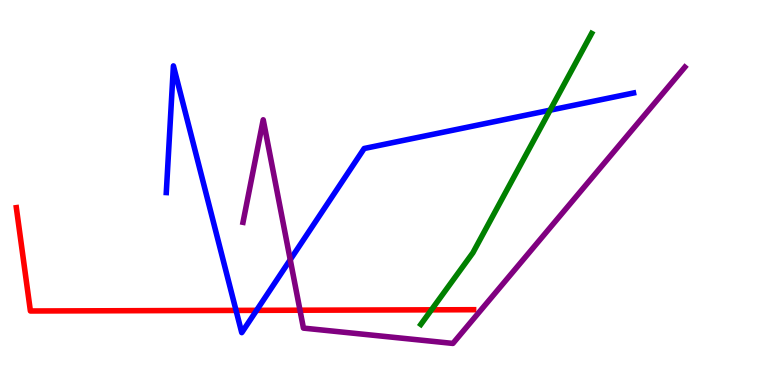[{'lines': ['blue', 'red'], 'intersections': [{'x': 3.05, 'y': 1.94}, {'x': 3.31, 'y': 1.94}]}, {'lines': ['green', 'red'], 'intersections': [{'x': 5.57, 'y': 1.95}]}, {'lines': ['purple', 'red'], 'intersections': [{'x': 3.87, 'y': 1.94}]}, {'lines': ['blue', 'green'], 'intersections': [{'x': 7.1, 'y': 7.14}]}, {'lines': ['blue', 'purple'], 'intersections': [{'x': 3.75, 'y': 3.25}]}, {'lines': ['green', 'purple'], 'intersections': []}]